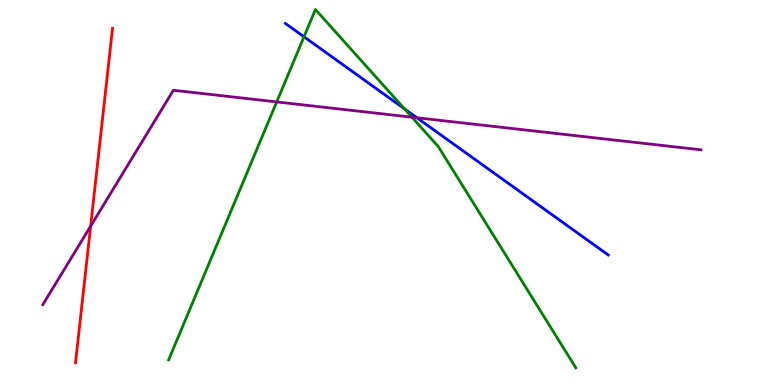[{'lines': ['blue', 'red'], 'intersections': []}, {'lines': ['green', 'red'], 'intersections': []}, {'lines': ['purple', 'red'], 'intersections': [{'x': 1.17, 'y': 4.13}]}, {'lines': ['blue', 'green'], 'intersections': [{'x': 3.92, 'y': 9.04}, {'x': 5.22, 'y': 7.17}]}, {'lines': ['blue', 'purple'], 'intersections': [{'x': 5.38, 'y': 6.94}]}, {'lines': ['green', 'purple'], 'intersections': [{'x': 3.57, 'y': 7.35}, {'x': 5.32, 'y': 6.96}]}]